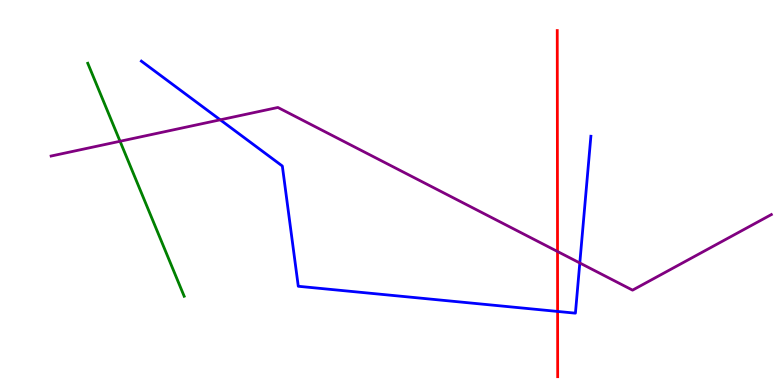[{'lines': ['blue', 'red'], 'intersections': [{'x': 7.19, 'y': 1.91}]}, {'lines': ['green', 'red'], 'intersections': []}, {'lines': ['purple', 'red'], 'intersections': [{'x': 7.19, 'y': 3.47}]}, {'lines': ['blue', 'green'], 'intersections': []}, {'lines': ['blue', 'purple'], 'intersections': [{'x': 2.84, 'y': 6.89}, {'x': 7.48, 'y': 3.17}]}, {'lines': ['green', 'purple'], 'intersections': [{'x': 1.55, 'y': 6.33}]}]